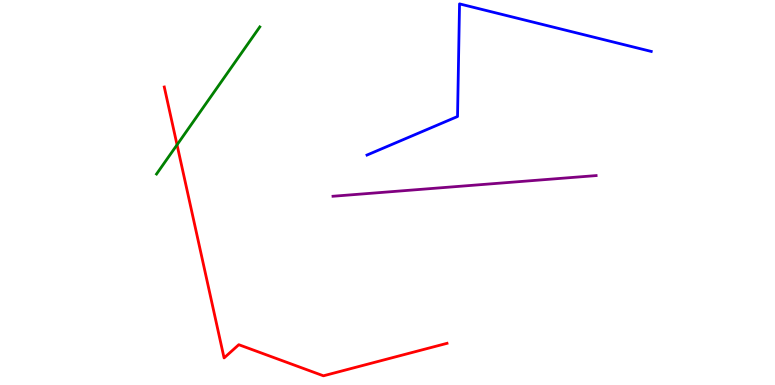[{'lines': ['blue', 'red'], 'intersections': []}, {'lines': ['green', 'red'], 'intersections': [{'x': 2.28, 'y': 6.24}]}, {'lines': ['purple', 'red'], 'intersections': []}, {'lines': ['blue', 'green'], 'intersections': []}, {'lines': ['blue', 'purple'], 'intersections': []}, {'lines': ['green', 'purple'], 'intersections': []}]